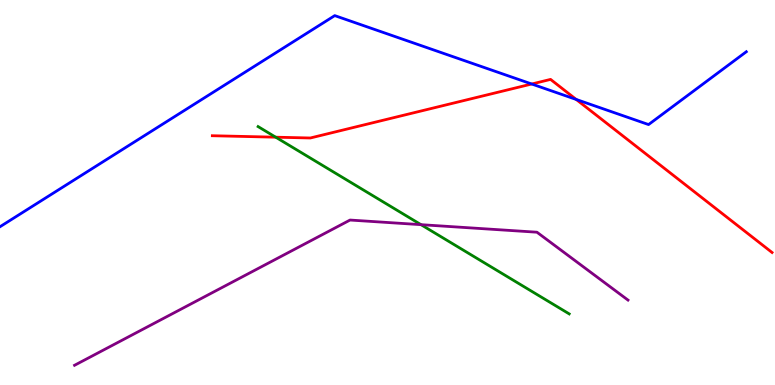[{'lines': ['blue', 'red'], 'intersections': [{'x': 6.86, 'y': 7.82}, {'x': 7.44, 'y': 7.42}]}, {'lines': ['green', 'red'], 'intersections': [{'x': 3.56, 'y': 6.44}]}, {'lines': ['purple', 'red'], 'intersections': []}, {'lines': ['blue', 'green'], 'intersections': []}, {'lines': ['blue', 'purple'], 'intersections': []}, {'lines': ['green', 'purple'], 'intersections': [{'x': 5.43, 'y': 4.16}]}]